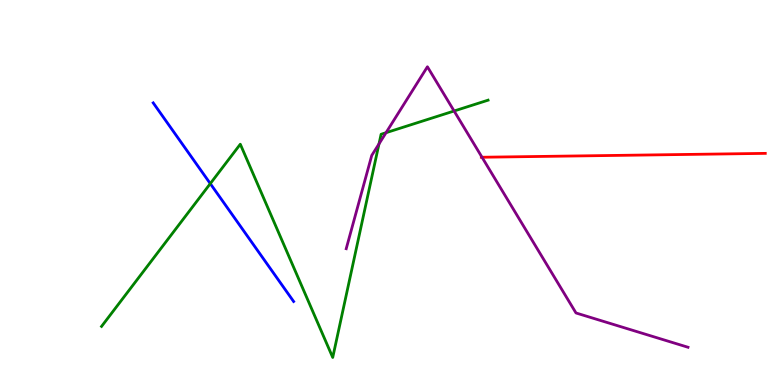[{'lines': ['blue', 'red'], 'intersections': []}, {'lines': ['green', 'red'], 'intersections': []}, {'lines': ['purple', 'red'], 'intersections': [{'x': 6.22, 'y': 5.92}]}, {'lines': ['blue', 'green'], 'intersections': [{'x': 2.71, 'y': 5.23}]}, {'lines': ['blue', 'purple'], 'intersections': []}, {'lines': ['green', 'purple'], 'intersections': [{'x': 4.89, 'y': 6.26}, {'x': 4.98, 'y': 6.55}, {'x': 5.86, 'y': 7.12}]}]